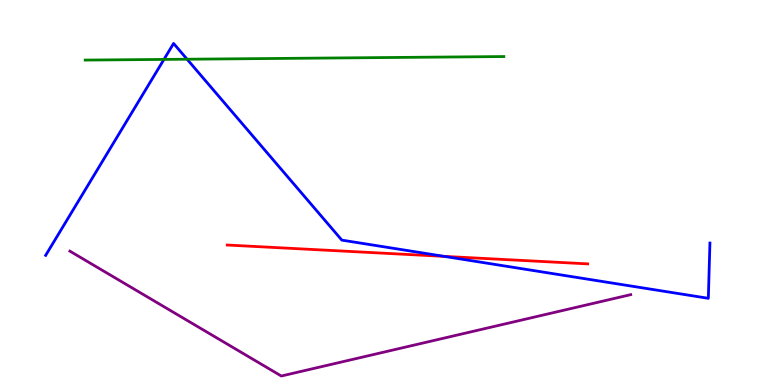[{'lines': ['blue', 'red'], 'intersections': [{'x': 5.73, 'y': 3.34}]}, {'lines': ['green', 'red'], 'intersections': []}, {'lines': ['purple', 'red'], 'intersections': []}, {'lines': ['blue', 'green'], 'intersections': [{'x': 2.12, 'y': 8.46}, {'x': 2.41, 'y': 8.46}]}, {'lines': ['blue', 'purple'], 'intersections': []}, {'lines': ['green', 'purple'], 'intersections': []}]